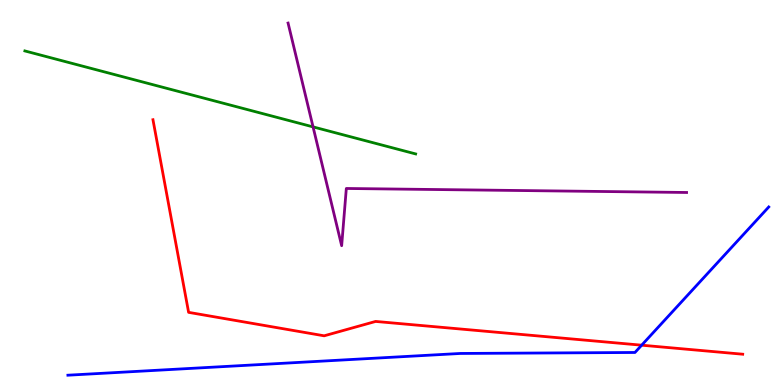[{'lines': ['blue', 'red'], 'intersections': [{'x': 8.28, 'y': 1.03}]}, {'lines': ['green', 'red'], 'intersections': []}, {'lines': ['purple', 'red'], 'intersections': []}, {'lines': ['blue', 'green'], 'intersections': []}, {'lines': ['blue', 'purple'], 'intersections': []}, {'lines': ['green', 'purple'], 'intersections': [{'x': 4.04, 'y': 6.7}]}]